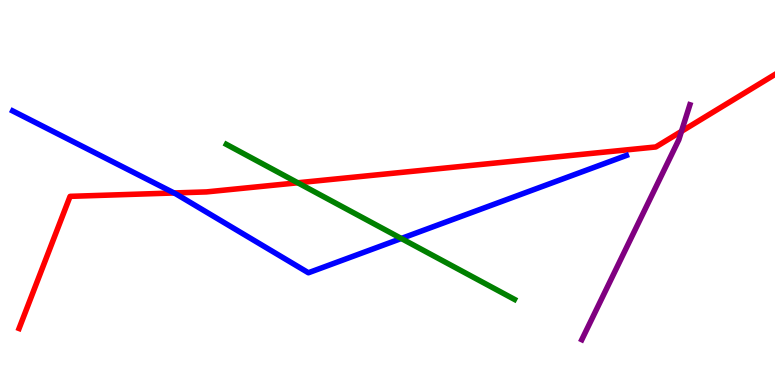[{'lines': ['blue', 'red'], 'intersections': [{'x': 2.25, 'y': 4.99}]}, {'lines': ['green', 'red'], 'intersections': [{'x': 3.84, 'y': 5.25}]}, {'lines': ['purple', 'red'], 'intersections': [{'x': 8.79, 'y': 6.59}]}, {'lines': ['blue', 'green'], 'intersections': [{'x': 5.18, 'y': 3.81}]}, {'lines': ['blue', 'purple'], 'intersections': []}, {'lines': ['green', 'purple'], 'intersections': []}]